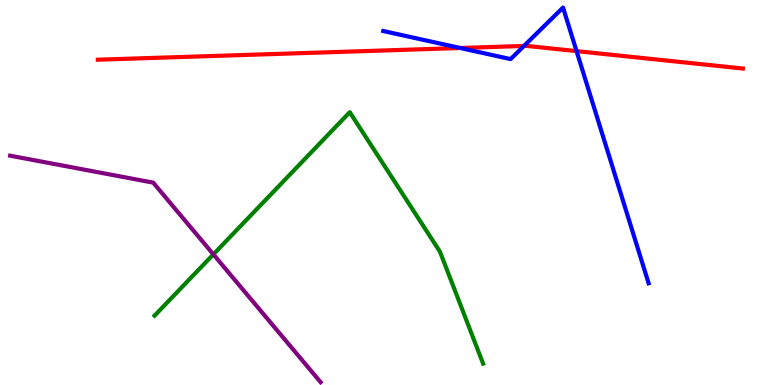[{'lines': ['blue', 'red'], 'intersections': [{'x': 5.94, 'y': 8.75}, {'x': 6.76, 'y': 8.81}, {'x': 7.44, 'y': 8.67}]}, {'lines': ['green', 'red'], 'intersections': []}, {'lines': ['purple', 'red'], 'intersections': []}, {'lines': ['blue', 'green'], 'intersections': []}, {'lines': ['blue', 'purple'], 'intersections': []}, {'lines': ['green', 'purple'], 'intersections': [{'x': 2.75, 'y': 3.39}]}]